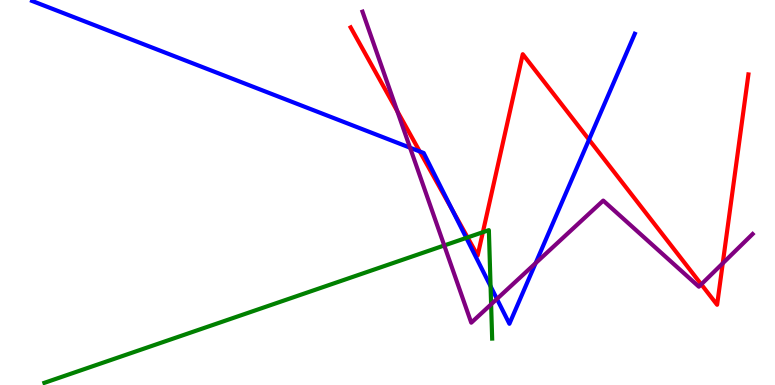[{'lines': ['blue', 'red'], 'intersections': [{'x': 5.42, 'y': 6.07}, {'x': 5.83, 'y': 4.55}, {'x': 7.6, 'y': 6.37}]}, {'lines': ['green', 'red'], 'intersections': [{'x': 6.03, 'y': 3.83}, {'x': 6.23, 'y': 3.97}]}, {'lines': ['purple', 'red'], 'intersections': [{'x': 5.13, 'y': 7.11}, {'x': 9.05, 'y': 2.61}, {'x': 9.33, 'y': 3.16}]}, {'lines': ['blue', 'green'], 'intersections': [{'x': 6.02, 'y': 3.82}, {'x': 6.33, 'y': 2.56}]}, {'lines': ['blue', 'purple'], 'intersections': [{'x': 5.29, 'y': 6.16}, {'x': 6.41, 'y': 2.24}, {'x': 6.91, 'y': 3.16}]}, {'lines': ['green', 'purple'], 'intersections': [{'x': 5.73, 'y': 3.62}, {'x': 6.34, 'y': 2.1}]}]